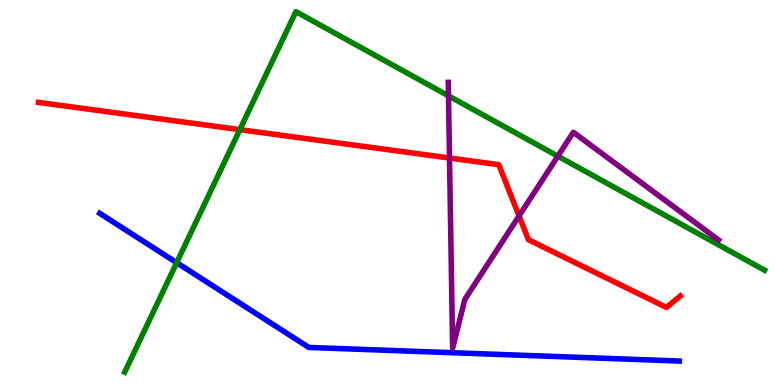[{'lines': ['blue', 'red'], 'intersections': []}, {'lines': ['green', 'red'], 'intersections': [{'x': 3.1, 'y': 6.63}]}, {'lines': ['purple', 'red'], 'intersections': [{'x': 5.8, 'y': 5.9}, {'x': 6.7, 'y': 4.39}]}, {'lines': ['blue', 'green'], 'intersections': [{'x': 2.28, 'y': 3.18}]}, {'lines': ['blue', 'purple'], 'intersections': []}, {'lines': ['green', 'purple'], 'intersections': [{'x': 5.79, 'y': 7.51}, {'x': 7.2, 'y': 5.94}]}]